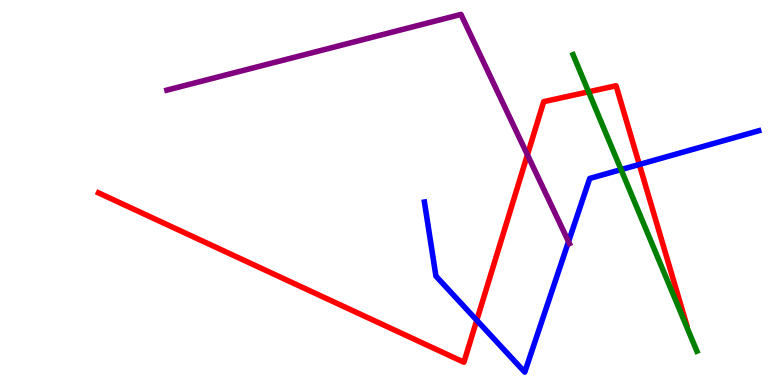[{'lines': ['blue', 'red'], 'intersections': [{'x': 6.15, 'y': 1.68}, {'x': 8.25, 'y': 5.73}]}, {'lines': ['green', 'red'], 'intersections': [{'x': 7.59, 'y': 7.62}]}, {'lines': ['purple', 'red'], 'intersections': [{'x': 6.81, 'y': 5.98}]}, {'lines': ['blue', 'green'], 'intersections': [{'x': 8.01, 'y': 5.59}]}, {'lines': ['blue', 'purple'], 'intersections': [{'x': 7.34, 'y': 3.72}]}, {'lines': ['green', 'purple'], 'intersections': []}]